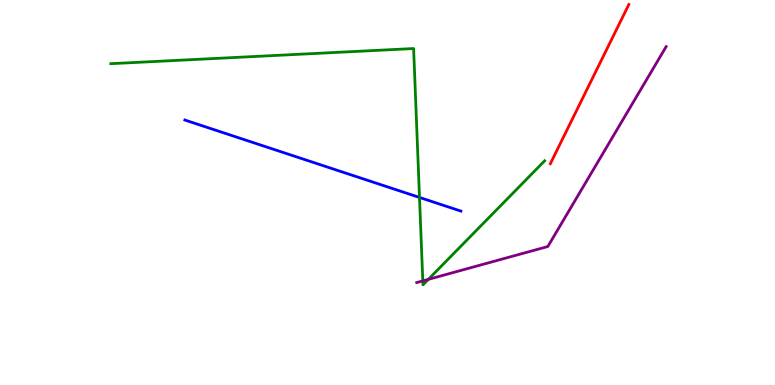[{'lines': ['blue', 'red'], 'intersections': []}, {'lines': ['green', 'red'], 'intersections': []}, {'lines': ['purple', 'red'], 'intersections': []}, {'lines': ['blue', 'green'], 'intersections': [{'x': 5.41, 'y': 4.87}]}, {'lines': ['blue', 'purple'], 'intersections': []}, {'lines': ['green', 'purple'], 'intersections': [{'x': 5.46, 'y': 2.7}, {'x': 5.53, 'y': 2.74}]}]